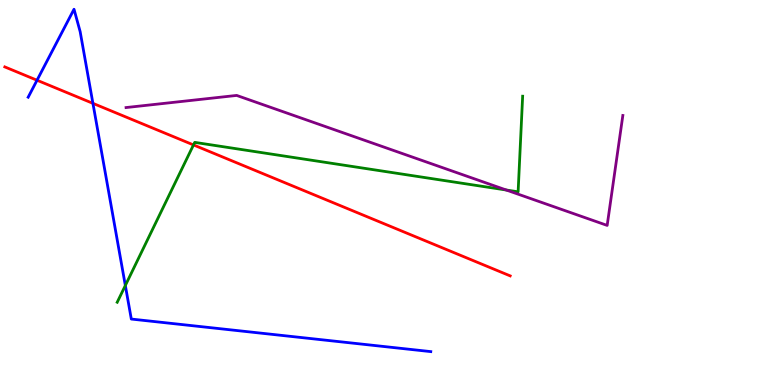[{'lines': ['blue', 'red'], 'intersections': [{'x': 0.478, 'y': 7.92}, {'x': 1.2, 'y': 7.32}]}, {'lines': ['green', 'red'], 'intersections': [{'x': 2.5, 'y': 6.24}]}, {'lines': ['purple', 'red'], 'intersections': []}, {'lines': ['blue', 'green'], 'intersections': [{'x': 1.62, 'y': 2.58}]}, {'lines': ['blue', 'purple'], 'intersections': []}, {'lines': ['green', 'purple'], 'intersections': [{'x': 6.53, 'y': 5.06}]}]